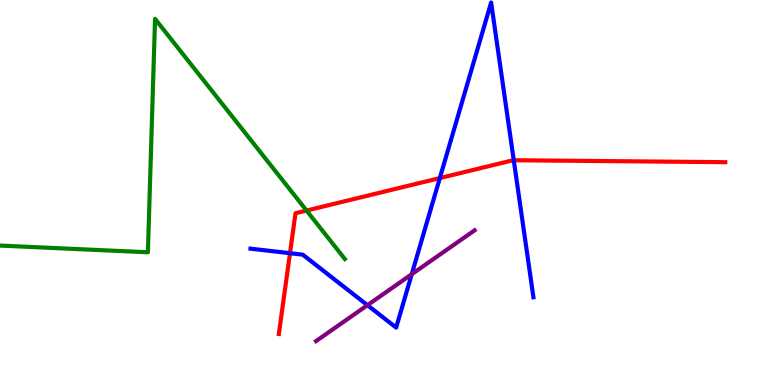[{'lines': ['blue', 'red'], 'intersections': [{'x': 3.74, 'y': 3.42}, {'x': 5.68, 'y': 5.37}, {'x': 6.63, 'y': 5.84}]}, {'lines': ['green', 'red'], 'intersections': [{'x': 3.96, 'y': 4.53}]}, {'lines': ['purple', 'red'], 'intersections': []}, {'lines': ['blue', 'green'], 'intersections': []}, {'lines': ['blue', 'purple'], 'intersections': [{'x': 4.74, 'y': 2.07}, {'x': 5.31, 'y': 2.88}]}, {'lines': ['green', 'purple'], 'intersections': []}]